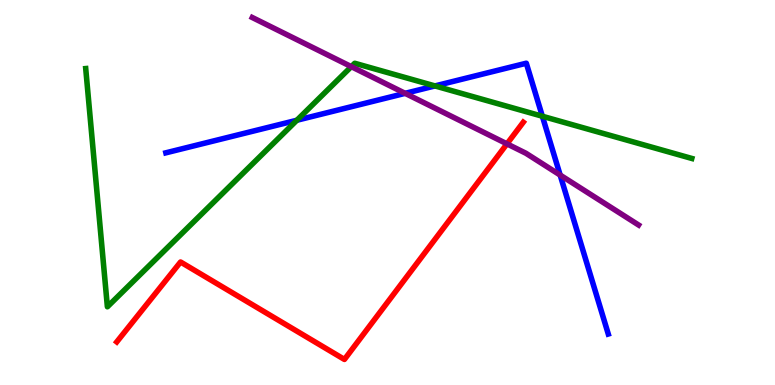[{'lines': ['blue', 'red'], 'intersections': []}, {'lines': ['green', 'red'], 'intersections': []}, {'lines': ['purple', 'red'], 'intersections': [{'x': 6.54, 'y': 6.26}]}, {'lines': ['blue', 'green'], 'intersections': [{'x': 3.83, 'y': 6.88}, {'x': 5.61, 'y': 7.77}, {'x': 7.0, 'y': 6.98}]}, {'lines': ['blue', 'purple'], 'intersections': [{'x': 5.23, 'y': 7.58}, {'x': 7.23, 'y': 5.45}]}, {'lines': ['green', 'purple'], 'intersections': [{'x': 4.53, 'y': 8.27}]}]